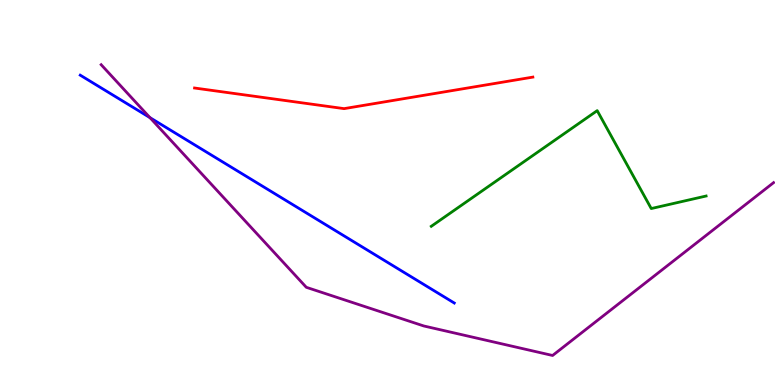[{'lines': ['blue', 'red'], 'intersections': []}, {'lines': ['green', 'red'], 'intersections': []}, {'lines': ['purple', 'red'], 'intersections': []}, {'lines': ['blue', 'green'], 'intersections': []}, {'lines': ['blue', 'purple'], 'intersections': [{'x': 1.93, 'y': 6.95}]}, {'lines': ['green', 'purple'], 'intersections': []}]